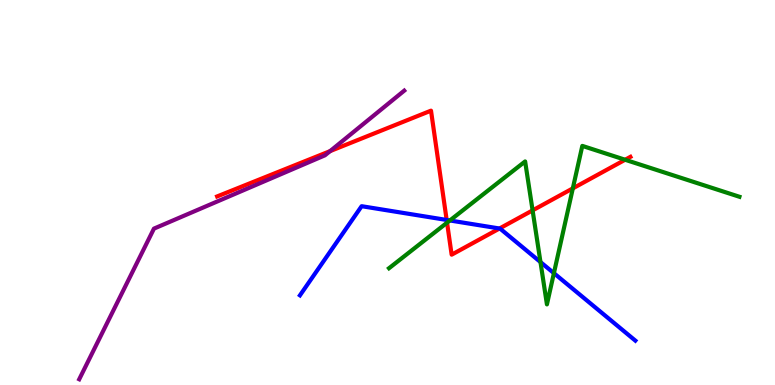[{'lines': ['blue', 'red'], 'intersections': [{'x': 5.76, 'y': 4.29}, {'x': 6.45, 'y': 4.06}]}, {'lines': ['green', 'red'], 'intersections': [{'x': 5.77, 'y': 4.22}, {'x': 6.87, 'y': 4.54}, {'x': 7.39, 'y': 5.11}, {'x': 8.07, 'y': 5.85}]}, {'lines': ['purple', 'red'], 'intersections': [{'x': 4.26, 'y': 6.07}]}, {'lines': ['blue', 'green'], 'intersections': [{'x': 5.8, 'y': 4.27}, {'x': 6.97, 'y': 3.19}, {'x': 7.15, 'y': 2.9}]}, {'lines': ['blue', 'purple'], 'intersections': []}, {'lines': ['green', 'purple'], 'intersections': []}]